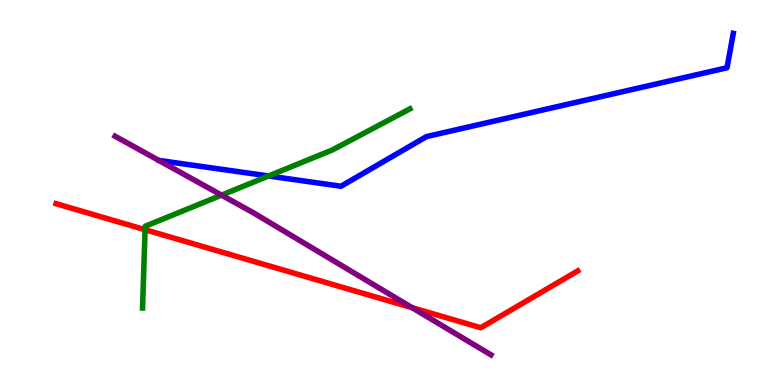[{'lines': ['blue', 'red'], 'intersections': []}, {'lines': ['green', 'red'], 'intersections': [{'x': 1.87, 'y': 4.03}]}, {'lines': ['purple', 'red'], 'intersections': [{'x': 5.32, 'y': 2.01}]}, {'lines': ['blue', 'green'], 'intersections': [{'x': 3.47, 'y': 5.43}]}, {'lines': ['blue', 'purple'], 'intersections': []}, {'lines': ['green', 'purple'], 'intersections': [{'x': 2.86, 'y': 4.93}]}]